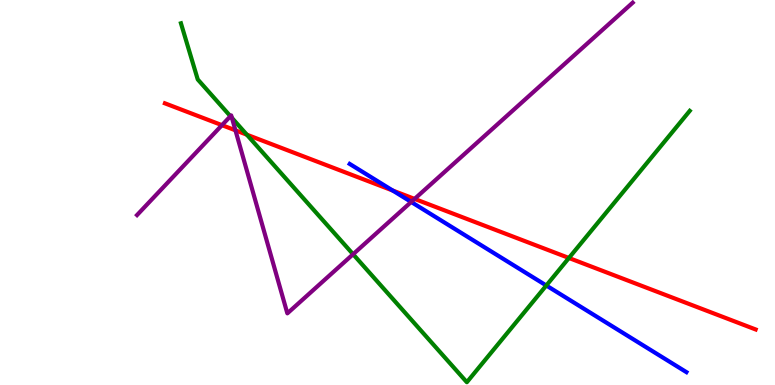[{'lines': ['blue', 'red'], 'intersections': [{'x': 5.07, 'y': 5.05}]}, {'lines': ['green', 'red'], 'intersections': [{'x': 3.19, 'y': 6.5}, {'x': 7.34, 'y': 3.3}]}, {'lines': ['purple', 'red'], 'intersections': [{'x': 2.86, 'y': 6.75}, {'x': 3.04, 'y': 6.61}, {'x': 5.35, 'y': 4.83}]}, {'lines': ['blue', 'green'], 'intersections': [{'x': 7.05, 'y': 2.58}]}, {'lines': ['blue', 'purple'], 'intersections': [{'x': 5.31, 'y': 4.75}]}, {'lines': ['green', 'purple'], 'intersections': [{'x': 2.97, 'y': 6.98}, {'x': 2.99, 'y': 6.94}, {'x': 4.56, 'y': 3.4}]}]